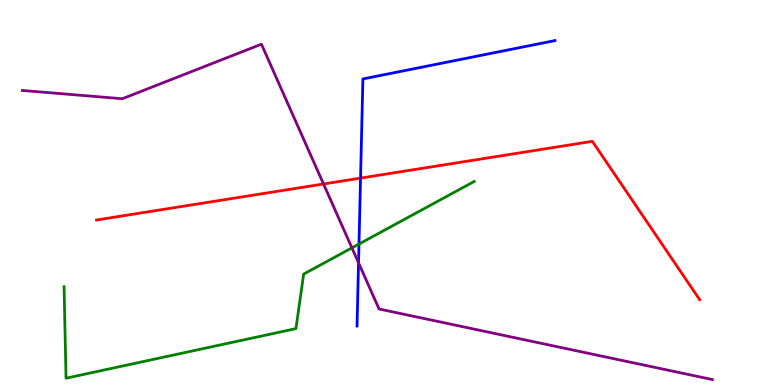[{'lines': ['blue', 'red'], 'intersections': [{'x': 4.65, 'y': 5.37}]}, {'lines': ['green', 'red'], 'intersections': []}, {'lines': ['purple', 'red'], 'intersections': [{'x': 4.17, 'y': 5.22}]}, {'lines': ['blue', 'green'], 'intersections': [{'x': 4.63, 'y': 3.66}]}, {'lines': ['blue', 'purple'], 'intersections': [{'x': 4.63, 'y': 3.17}]}, {'lines': ['green', 'purple'], 'intersections': [{'x': 4.54, 'y': 3.56}]}]